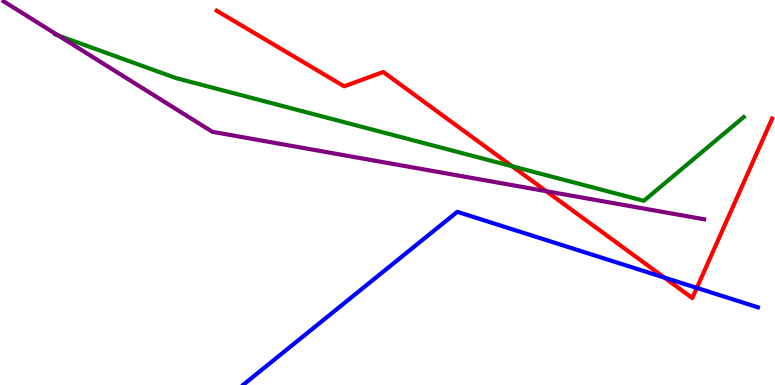[{'lines': ['blue', 'red'], 'intersections': [{'x': 8.57, 'y': 2.79}, {'x': 8.99, 'y': 2.52}]}, {'lines': ['green', 'red'], 'intersections': [{'x': 6.61, 'y': 5.68}]}, {'lines': ['purple', 'red'], 'intersections': [{'x': 7.05, 'y': 5.03}]}, {'lines': ['blue', 'green'], 'intersections': []}, {'lines': ['blue', 'purple'], 'intersections': []}, {'lines': ['green', 'purple'], 'intersections': [{'x': 0.752, 'y': 9.08}]}]